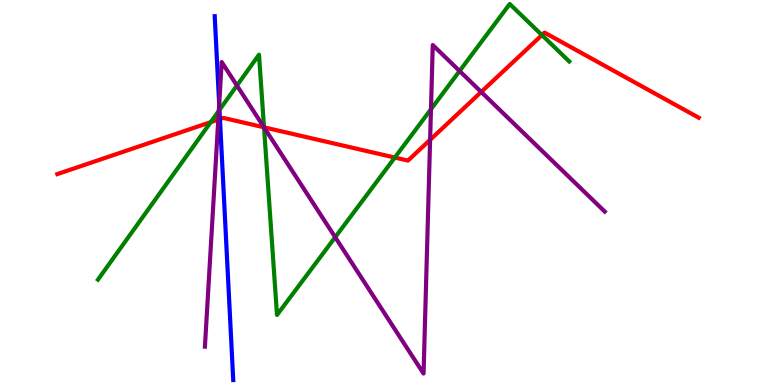[{'lines': ['blue', 'red'], 'intersections': [{'x': 2.84, 'y': 6.91}]}, {'lines': ['green', 'red'], 'intersections': [{'x': 2.72, 'y': 6.83}, {'x': 3.41, 'y': 6.69}, {'x': 5.09, 'y': 5.91}, {'x': 6.99, 'y': 9.09}]}, {'lines': ['purple', 'red'], 'intersections': [{'x': 2.82, 'y': 6.89}, {'x': 3.41, 'y': 6.69}, {'x': 5.55, 'y': 6.37}, {'x': 6.21, 'y': 7.61}]}, {'lines': ['blue', 'green'], 'intersections': [{'x': 2.83, 'y': 7.15}]}, {'lines': ['blue', 'purple'], 'intersections': [{'x': 2.83, 'y': 7.29}]}, {'lines': ['green', 'purple'], 'intersections': [{'x': 2.82, 'y': 7.12}, {'x': 3.06, 'y': 7.78}, {'x': 3.41, 'y': 6.69}, {'x': 4.33, 'y': 3.84}, {'x': 5.56, 'y': 7.16}, {'x': 5.93, 'y': 8.16}]}]